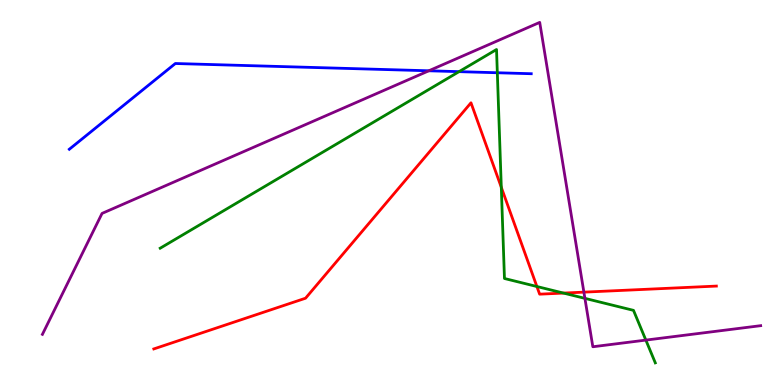[{'lines': ['blue', 'red'], 'intersections': []}, {'lines': ['green', 'red'], 'intersections': [{'x': 6.47, 'y': 5.13}, {'x': 6.93, 'y': 2.56}, {'x': 7.27, 'y': 2.39}]}, {'lines': ['purple', 'red'], 'intersections': [{'x': 7.53, 'y': 2.41}]}, {'lines': ['blue', 'green'], 'intersections': [{'x': 5.92, 'y': 8.14}, {'x': 6.42, 'y': 8.11}]}, {'lines': ['blue', 'purple'], 'intersections': [{'x': 5.53, 'y': 8.16}]}, {'lines': ['green', 'purple'], 'intersections': [{'x': 7.55, 'y': 2.25}, {'x': 8.33, 'y': 1.17}]}]